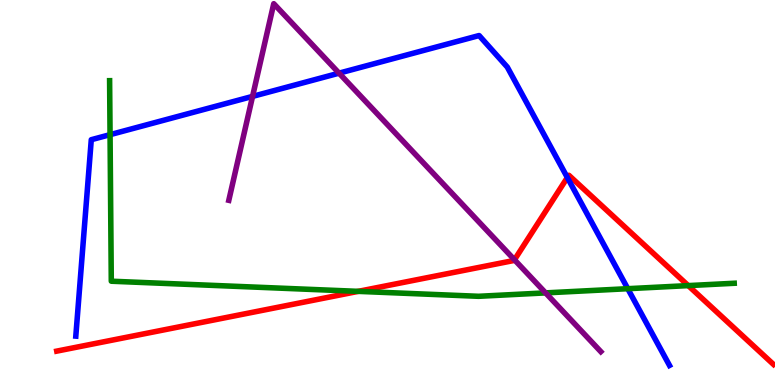[{'lines': ['blue', 'red'], 'intersections': [{'x': 7.32, 'y': 5.39}]}, {'lines': ['green', 'red'], 'intersections': [{'x': 4.62, 'y': 2.43}, {'x': 8.88, 'y': 2.58}]}, {'lines': ['purple', 'red'], 'intersections': [{'x': 6.64, 'y': 3.25}]}, {'lines': ['blue', 'green'], 'intersections': [{'x': 1.42, 'y': 6.5}, {'x': 8.1, 'y': 2.5}]}, {'lines': ['blue', 'purple'], 'intersections': [{'x': 3.26, 'y': 7.5}, {'x': 4.37, 'y': 8.1}]}, {'lines': ['green', 'purple'], 'intersections': [{'x': 7.04, 'y': 2.39}]}]